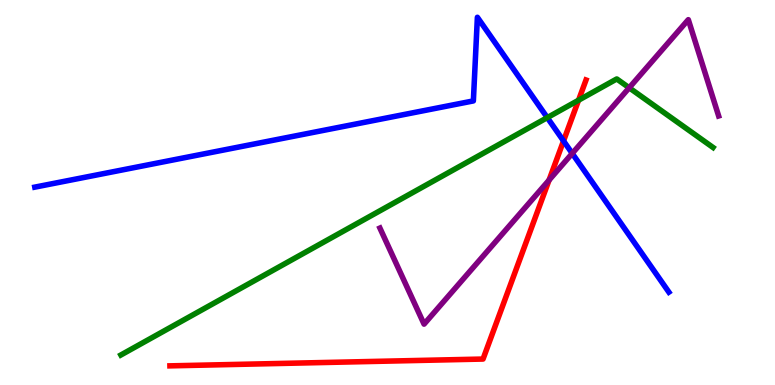[{'lines': ['blue', 'red'], 'intersections': [{'x': 7.27, 'y': 6.34}]}, {'lines': ['green', 'red'], 'intersections': [{'x': 7.47, 'y': 7.4}]}, {'lines': ['purple', 'red'], 'intersections': [{'x': 7.08, 'y': 5.32}]}, {'lines': ['blue', 'green'], 'intersections': [{'x': 7.06, 'y': 6.94}]}, {'lines': ['blue', 'purple'], 'intersections': [{'x': 7.38, 'y': 6.02}]}, {'lines': ['green', 'purple'], 'intersections': [{'x': 8.12, 'y': 7.72}]}]